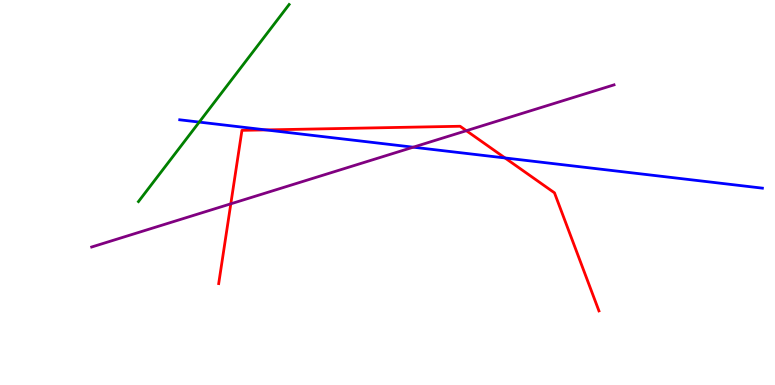[{'lines': ['blue', 'red'], 'intersections': [{'x': 3.43, 'y': 6.63}, {'x': 6.52, 'y': 5.9}]}, {'lines': ['green', 'red'], 'intersections': []}, {'lines': ['purple', 'red'], 'intersections': [{'x': 2.98, 'y': 4.71}, {'x': 6.02, 'y': 6.61}]}, {'lines': ['blue', 'green'], 'intersections': [{'x': 2.57, 'y': 6.83}]}, {'lines': ['blue', 'purple'], 'intersections': [{'x': 5.33, 'y': 6.18}]}, {'lines': ['green', 'purple'], 'intersections': []}]